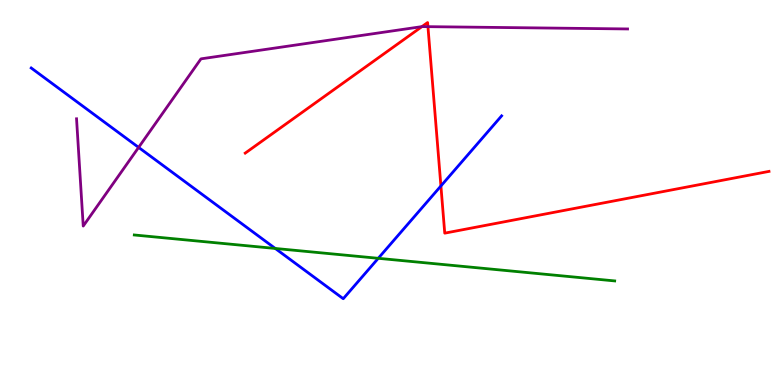[{'lines': ['blue', 'red'], 'intersections': [{'x': 5.69, 'y': 5.17}]}, {'lines': ['green', 'red'], 'intersections': []}, {'lines': ['purple', 'red'], 'intersections': [{'x': 5.44, 'y': 9.31}, {'x': 5.52, 'y': 9.31}]}, {'lines': ['blue', 'green'], 'intersections': [{'x': 3.55, 'y': 3.55}, {'x': 4.88, 'y': 3.29}]}, {'lines': ['blue', 'purple'], 'intersections': [{'x': 1.79, 'y': 6.17}]}, {'lines': ['green', 'purple'], 'intersections': []}]